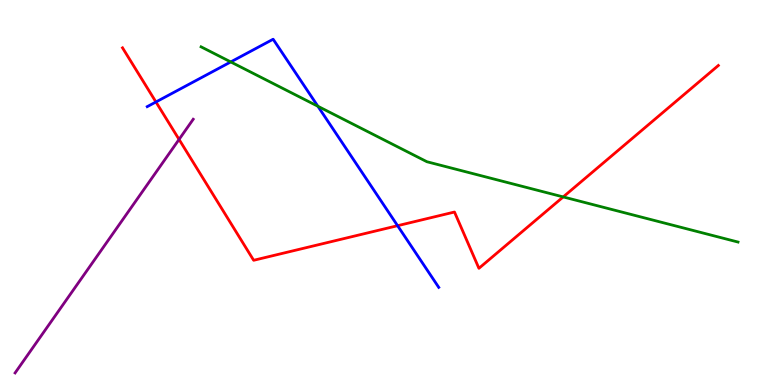[{'lines': ['blue', 'red'], 'intersections': [{'x': 2.01, 'y': 7.35}, {'x': 5.13, 'y': 4.14}]}, {'lines': ['green', 'red'], 'intersections': [{'x': 7.27, 'y': 4.89}]}, {'lines': ['purple', 'red'], 'intersections': [{'x': 2.31, 'y': 6.38}]}, {'lines': ['blue', 'green'], 'intersections': [{'x': 2.98, 'y': 8.39}, {'x': 4.1, 'y': 7.24}]}, {'lines': ['blue', 'purple'], 'intersections': []}, {'lines': ['green', 'purple'], 'intersections': []}]